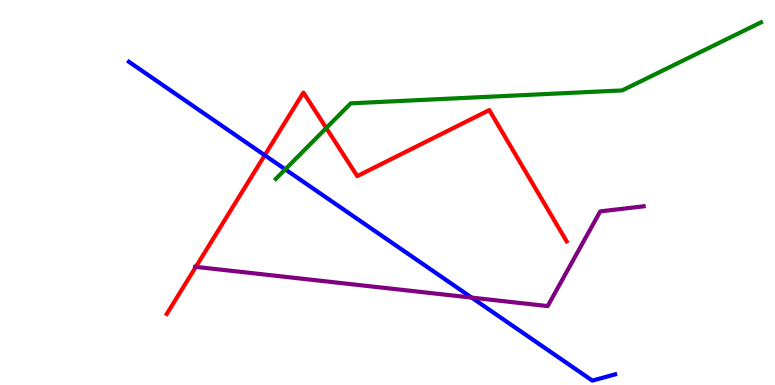[{'lines': ['blue', 'red'], 'intersections': [{'x': 3.42, 'y': 5.97}]}, {'lines': ['green', 'red'], 'intersections': [{'x': 4.21, 'y': 6.67}]}, {'lines': ['purple', 'red'], 'intersections': [{'x': 2.53, 'y': 3.07}]}, {'lines': ['blue', 'green'], 'intersections': [{'x': 3.68, 'y': 5.6}]}, {'lines': ['blue', 'purple'], 'intersections': [{'x': 6.09, 'y': 2.27}]}, {'lines': ['green', 'purple'], 'intersections': []}]